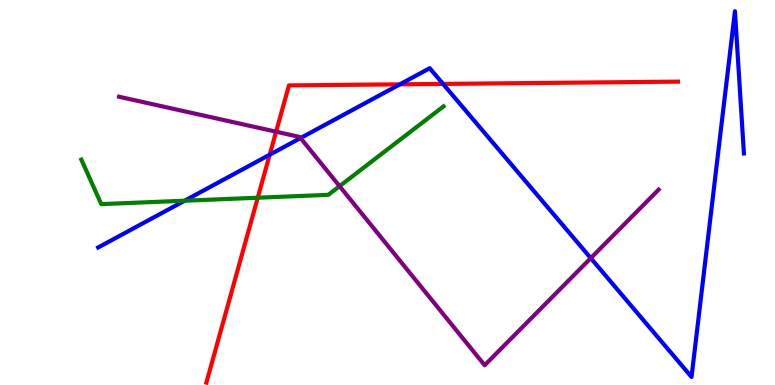[{'lines': ['blue', 'red'], 'intersections': [{'x': 3.48, 'y': 5.98}, {'x': 5.16, 'y': 7.81}, {'x': 5.72, 'y': 7.82}]}, {'lines': ['green', 'red'], 'intersections': [{'x': 3.33, 'y': 4.86}]}, {'lines': ['purple', 'red'], 'intersections': [{'x': 3.56, 'y': 6.58}]}, {'lines': ['blue', 'green'], 'intersections': [{'x': 2.38, 'y': 4.79}]}, {'lines': ['blue', 'purple'], 'intersections': [{'x': 3.88, 'y': 6.41}, {'x': 7.62, 'y': 3.3}]}, {'lines': ['green', 'purple'], 'intersections': [{'x': 4.38, 'y': 5.16}]}]